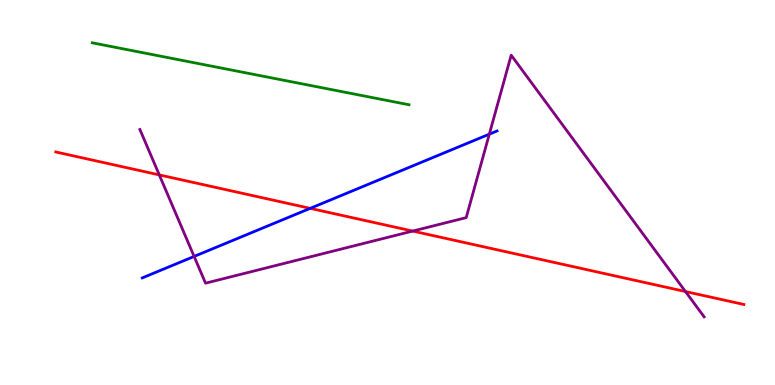[{'lines': ['blue', 'red'], 'intersections': [{'x': 4.0, 'y': 4.59}]}, {'lines': ['green', 'red'], 'intersections': []}, {'lines': ['purple', 'red'], 'intersections': [{'x': 2.06, 'y': 5.46}, {'x': 5.33, 'y': 4.0}, {'x': 8.84, 'y': 2.43}]}, {'lines': ['blue', 'green'], 'intersections': []}, {'lines': ['blue', 'purple'], 'intersections': [{'x': 2.5, 'y': 3.34}, {'x': 6.31, 'y': 6.52}]}, {'lines': ['green', 'purple'], 'intersections': []}]